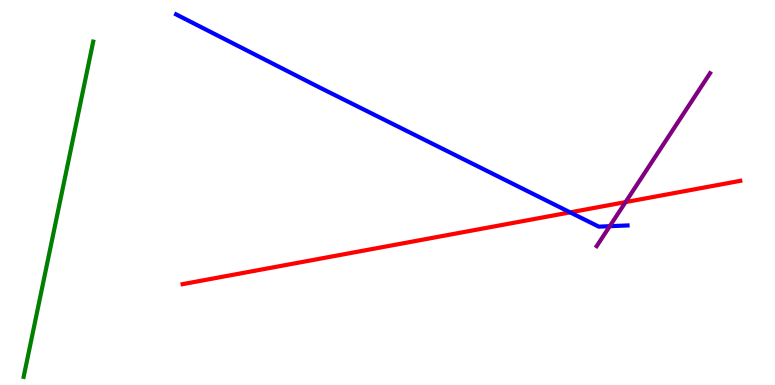[{'lines': ['blue', 'red'], 'intersections': [{'x': 7.36, 'y': 4.48}]}, {'lines': ['green', 'red'], 'intersections': []}, {'lines': ['purple', 'red'], 'intersections': [{'x': 8.07, 'y': 4.75}]}, {'lines': ['blue', 'green'], 'intersections': []}, {'lines': ['blue', 'purple'], 'intersections': [{'x': 7.87, 'y': 4.12}]}, {'lines': ['green', 'purple'], 'intersections': []}]